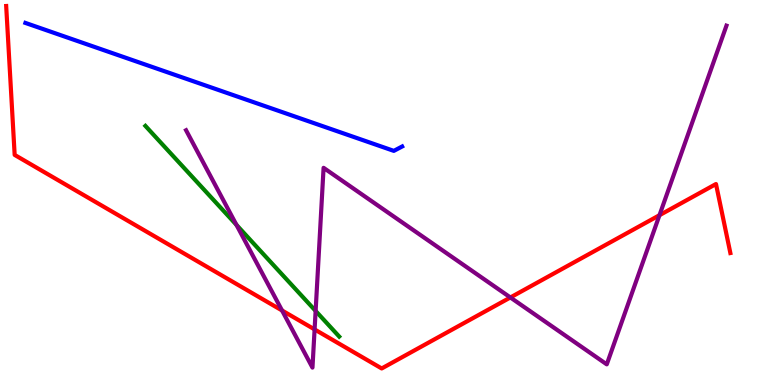[{'lines': ['blue', 'red'], 'intersections': []}, {'lines': ['green', 'red'], 'intersections': []}, {'lines': ['purple', 'red'], 'intersections': [{'x': 3.64, 'y': 1.94}, {'x': 4.06, 'y': 1.44}, {'x': 6.59, 'y': 2.27}, {'x': 8.51, 'y': 4.41}]}, {'lines': ['blue', 'green'], 'intersections': []}, {'lines': ['blue', 'purple'], 'intersections': []}, {'lines': ['green', 'purple'], 'intersections': [{'x': 3.05, 'y': 4.16}, {'x': 4.07, 'y': 1.92}]}]